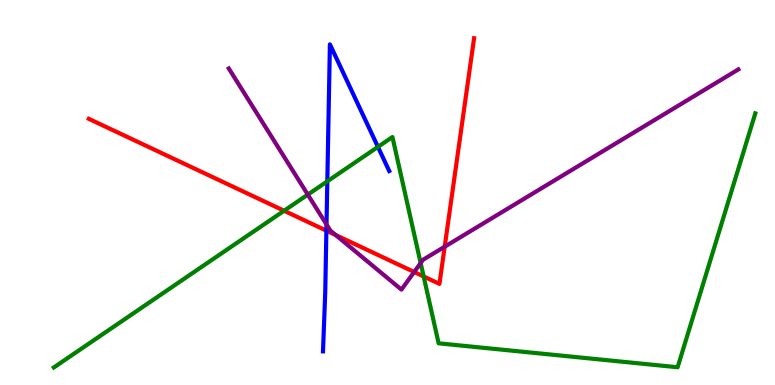[{'lines': ['blue', 'red'], 'intersections': [{'x': 4.21, 'y': 4.01}]}, {'lines': ['green', 'red'], 'intersections': [{'x': 3.67, 'y': 4.53}, {'x': 5.47, 'y': 2.82}]}, {'lines': ['purple', 'red'], 'intersections': [{'x': 4.33, 'y': 3.9}, {'x': 5.34, 'y': 2.94}, {'x': 5.74, 'y': 3.59}]}, {'lines': ['blue', 'green'], 'intersections': [{'x': 4.22, 'y': 5.29}, {'x': 4.88, 'y': 6.18}]}, {'lines': ['blue', 'purple'], 'intersections': [{'x': 4.21, 'y': 4.17}]}, {'lines': ['green', 'purple'], 'intersections': [{'x': 3.97, 'y': 4.95}, {'x': 5.43, 'y': 3.17}]}]